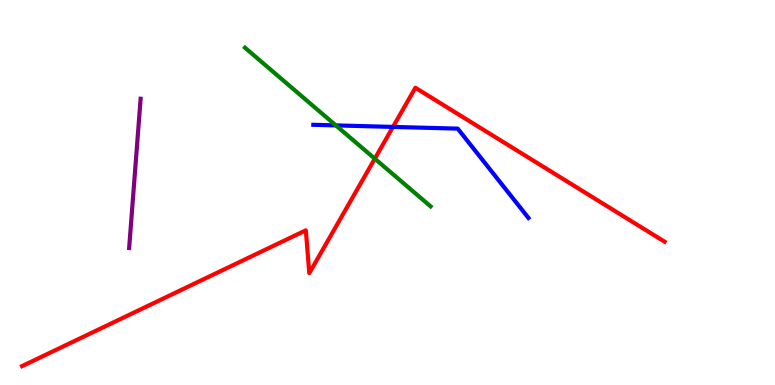[{'lines': ['blue', 'red'], 'intersections': [{'x': 5.07, 'y': 6.7}]}, {'lines': ['green', 'red'], 'intersections': [{'x': 4.84, 'y': 5.88}]}, {'lines': ['purple', 'red'], 'intersections': []}, {'lines': ['blue', 'green'], 'intersections': [{'x': 4.33, 'y': 6.74}]}, {'lines': ['blue', 'purple'], 'intersections': []}, {'lines': ['green', 'purple'], 'intersections': []}]